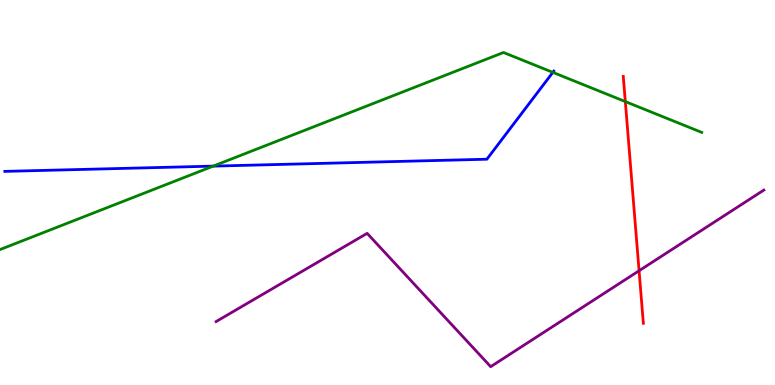[{'lines': ['blue', 'red'], 'intersections': []}, {'lines': ['green', 'red'], 'intersections': [{'x': 8.07, 'y': 7.36}]}, {'lines': ['purple', 'red'], 'intersections': [{'x': 8.25, 'y': 2.97}]}, {'lines': ['blue', 'green'], 'intersections': [{'x': 2.75, 'y': 5.69}, {'x': 7.13, 'y': 8.12}]}, {'lines': ['blue', 'purple'], 'intersections': []}, {'lines': ['green', 'purple'], 'intersections': []}]